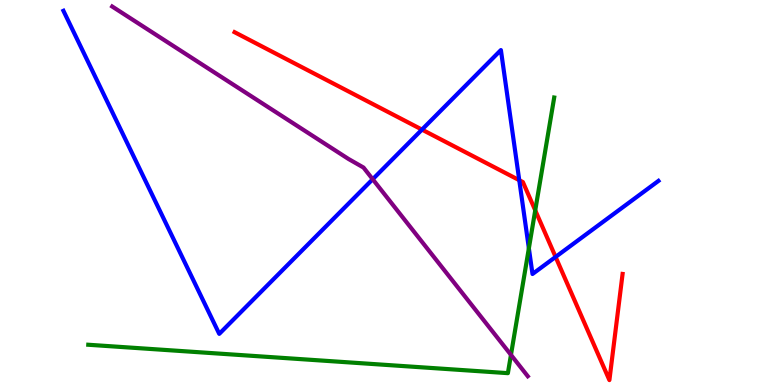[{'lines': ['blue', 'red'], 'intersections': [{'x': 5.44, 'y': 6.63}, {'x': 6.7, 'y': 5.32}, {'x': 7.17, 'y': 3.33}]}, {'lines': ['green', 'red'], 'intersections': [{'x': 6.91, 'y': 4.54}]}, {'lines': ['purple', 'red'], 'intersections': []}, {'lines': ['blue', 'green'], 'intersections': [{'x': 6.82, 'y': 3.55}]}, {'lines': ['blue', 'purple'], 'intersections': [{'x': 4.81, 'y': 5.34}]}, {'lines': ['green', 'purple'], 'intersections': [{'x': 6.59, 'y': 0.783}]}]